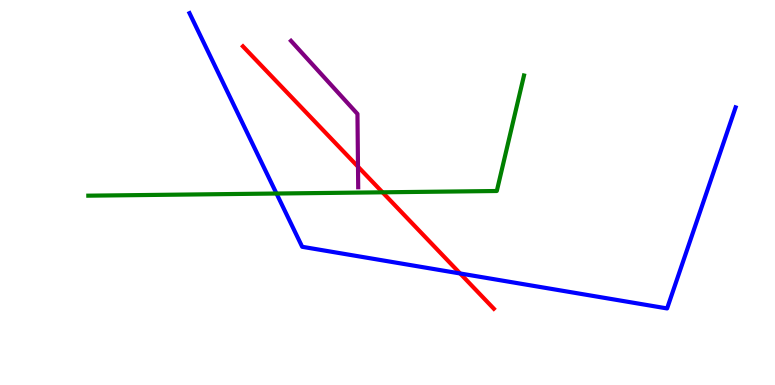[{'lines': ['blue', 'red'], 'intersections': [{'x': 5.94, 'y': 2.9}]}, {'lines': ['green', 'red'], 'intersections': [{'x': 4.94, 'y': 5.0}]}, {'lines': ['purple', 'red'], 'intersections': [{'x': 4.62, 'y': 5.67}]}, {'lines': ['blue', 'green'], 'intersections': [{'x': 3.57, 'y': 4.97}]}, {'lines': ['blue', 'purple'], 'intersections': []}, {'lines': ['green', 'purple'], 'intersections': []}]